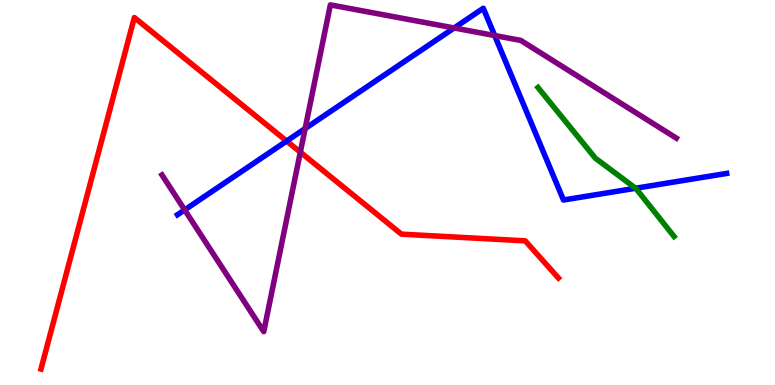[{'lines': ['blue', 'red'], 'intersections': [{'x': 3.7, 'y': 6.34}]}, {'lines': ['green', 'red'], 'intersections': []}, {'lines': ['purple', 'red'], 'intersections': [{'x': 3.88, 'y': 6.05}]}, {'lines': ['blue', 'green'], 'intersections': [{'x': 8.2, 'y': 5.11}]}, {'lines': ['blue', 'purple'], 'intersections': [{'x': 2.38, 'y': 4.55}, {'x': 3.94, 'y': 6.66}, {'x': 5.86, 'y': 9.27}, {'x': 6.38, 'y': 9.08}]}, {'lines': ['green', 'purple'], 'intersections': []}]